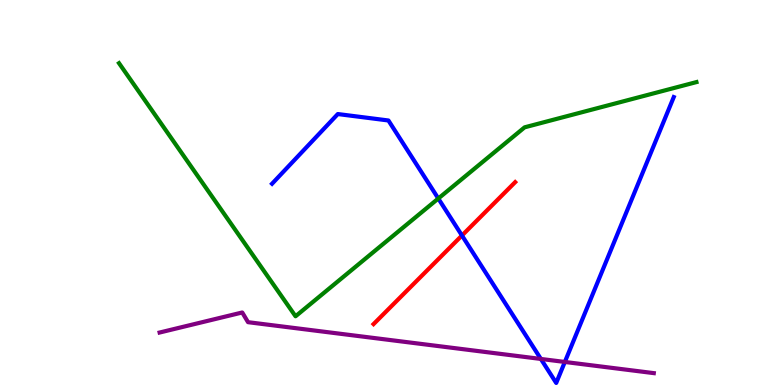[{'lines': ['blue', 'red'], 'intersections': [{'x': 5.96, 'y': 3.88}]}, {'lines': ['green', 'red'], 'intersections': []}, {'lines': ['purple', 'red'], 'intersections': []}, {'lines': ['blue', 'green'], 'intersections': [{'x': 5.66, 'y': 4.84}]}, {'lines': ['blue', 'purple'], 'intersections': [{'x': 6.98, 'y': 0.677}, {'x': 7.29, 'y': 0.598}]}, {'lines': ['green', 'purple'], 'intersections': []}]